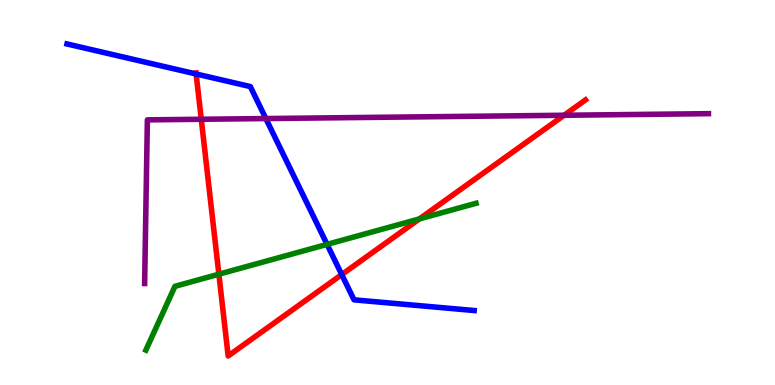[{'lines': ['blue', 'red'], 'intersections': [{'x': 2.53, 'y': 8.08}, {'x': 4.41, 'y': 2.87}]}, {'lines': ['green', 'red'], 'intersections': [{'x': 2.82, 'y': 2.88}, {'x': 5.41, 'y': 4.31}]}, {'lines': ['purple', 'red'], 'intersections': [{'x': 2.6, 'y': 6.9}, {'x': 7.28, 'y': 7.01}]}, {'lines': ['blue', 'green'], 'intersections': [{'x': 4.22, 'y': 3.65}]}, {'lines': ['blue', 'purple'], 'intersections': [{'x': 3.43, 'y': 6.92}]}, {'lines': ['green', 'purple'], 'intersections': []}]